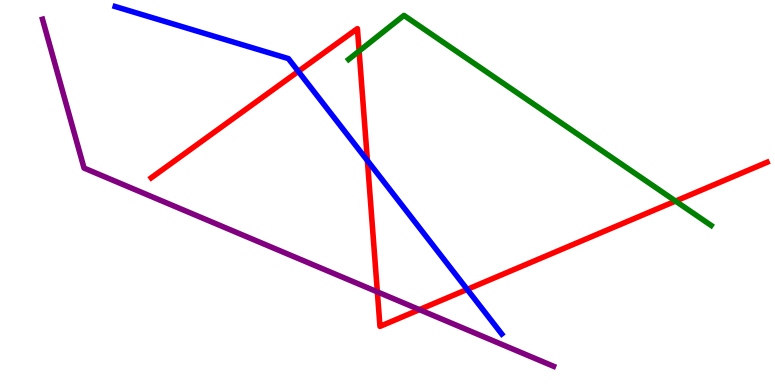[{'lines': ['blue', 'red'], 'intersections': [{'x': 3.85, 'y': 8.15}, {'x': 4.74, 'y': 5.83}, {'x': 6.03, 'y': 2.48}]}, {'lines': ['green', 'red'], 'intersections': [{'x': 4.63, 'y': 8.67}, {'x': 8.72, 'y': 4.78}]}, {'lines': ['purple', 'red'], 'intersections': [{'x': 4.87, 'y': 2.42}, {'x': 5.41, 'y': 1.96}]}, {'lines': ['blue', 'green'], 'intersections': []}, {'lines': ['blue', 'purple'], 'intersections': []}, {'lines': ['green', 'purple'], 'intersections': []}]